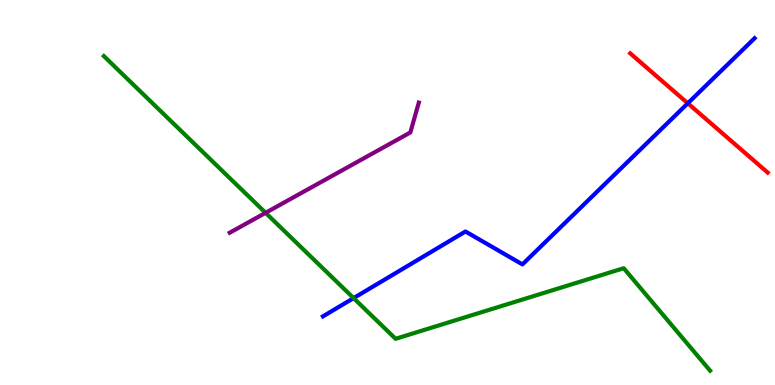[{'lines': ['blue', 'red'], 'intersections': [{'x': 8.87, 'y': 7.32}]}, {'lines': ['green', 'red'], 'intersections': []}, {'lines': ['purple', 'red'], 'intersections': []}, {'lines': ['blue', 'green'], 'intersections': [{'x': 4.56, 'y': 2.26}]}, {'lines': ['blue', 'purple'], 'intersections': []}, {'lines': ['green', 'purple'], 'intersections': [{'x': 3.43, 'y': 4.47}]}]